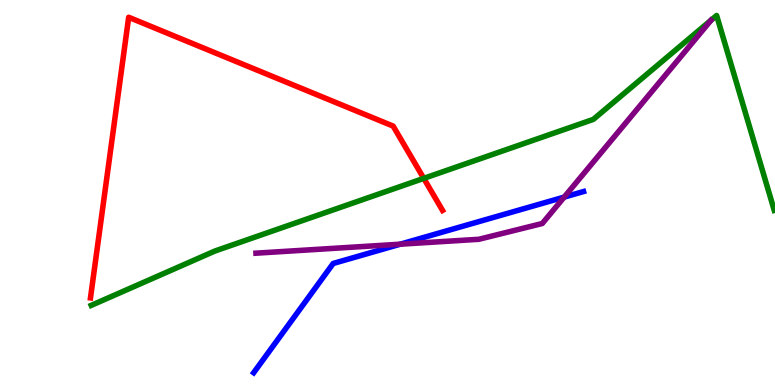[{'lines': ['blue', 'red'], 'intersections': []}, {'lines': ['green', 'red'], 'intersections': [{'x': 5.47, 'y': 5.37}]}, {'lines': ['purple', 'red'], 'intersections': []}, {'lines': ['blue', 'green'], 'intersections': []}, {'lines': ['blue', 'purple'], 'intersections': [{'x': 5.16, 'y': 3.66}, {'x': 7.28, 'y': 4.88}]}, {'lines': ['green', 'purple'], 'intersections': []}]